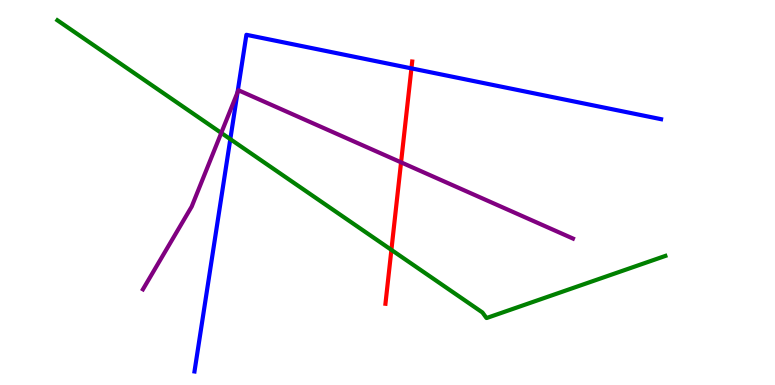[{'lines': ['blue', 'red'], 'intersections': [{'x': 5.31, 'y': 8.22}]}, {'lines': ['green', 'red'], 'intersections': [{'x': 5.05, 'y': 3.51}]}, {'lines': ['purple', 'red'], 'intersections': [{'x': 5.18, 'y': 5.78}]}, {'lines': ['blue', 'green'], 'intersections': [{'x': 2.97, 'y': 6.39}]}, {'lines': ['blue', 'purple'], 'intersections': [{'x': 3.06, 'y': 7.6}]}, {'lines': ['green', 'purple'], 'intersections': [{'x': 2.85, 'y': 6.55}]}]